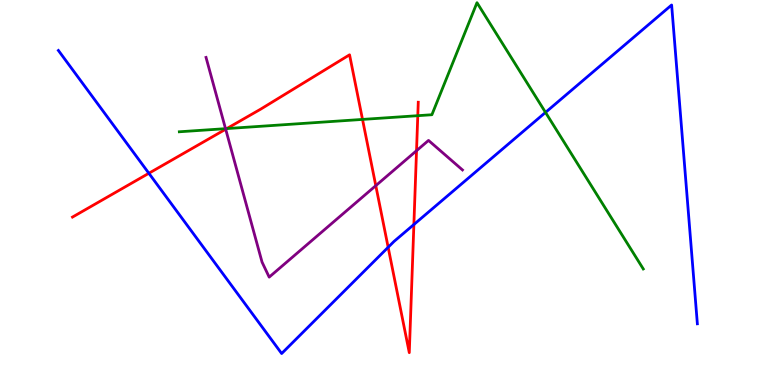[{'lines': ['blue', 'red'], 'intersections': [{'x': 1.92, 'y': 5.5}, {'x': 5.01, 'y': 3.58}, {'x': 5.34, 'y': 4.17}]}, {'lines': ['green', 'red'], 'intersections': [{'x': 2.93, 'y': 6.66}, {'x': 4.68, 'y': 6.9}, {'x': 5.39, 'y': 7.0}]}, {'lines': ['purple', 'red'], 'intersections': [{'x': 2.91, 'y': 6.64}, {'x': 4.85, 'y': 5.18}, {'x': 5.37, 'y': 6.09}]}, {'lines': ['blue', 'green'], 'intersections': [{'x': 7.04, 'y': 7.08}]}, {'lines': ['blue', 'purple'], 'intersections': []}, {'lines': ['green', 'purple'], 'intersections': [{'x': 2.91, 'y': 6.66}]}]